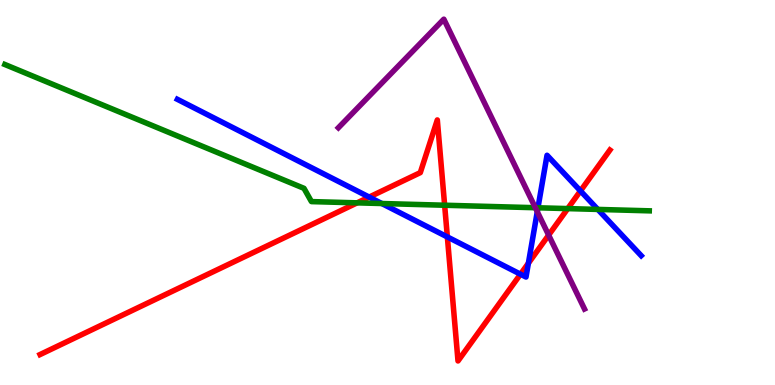[{'lines': ['blue', 'red'], 'intersections': [{'x': 4.76, 'y': 4.88}, {'x': 5.77, 'y': 3.85}, {'x': 6.72, 'y': 2.88}, {'x': 6.82, 'y': 3.16}, {'x': 7.49, 'y': 5.04}]}, {'lines': ['green', 'red'], 'intersections': [{'x': 4.61, 'y': 4.73}, {'x': 5.74, 'y': 4.67}, {'x': 7.33, 'y': 4.58}]}, {'lines': ['purple', 'red'], 'intersections': [{'x': 7.08, 'y': 3.89}]}, {'lines': ['blue', 'green'], 'intersections': [{'x': 4.93, 'y': 4.71}, {'x': 6.94, 'y': 4.6}, {'x': 7.71, 'y': 4.56}]}, {'lines': ['blue', 'purple'], 'intersections': [{'x': 6.93, 'y': 4.5}]}, {'lines': ['green', 'purple'], 'intersections': [{'x': 6.91, 'y': 4.6}]}]